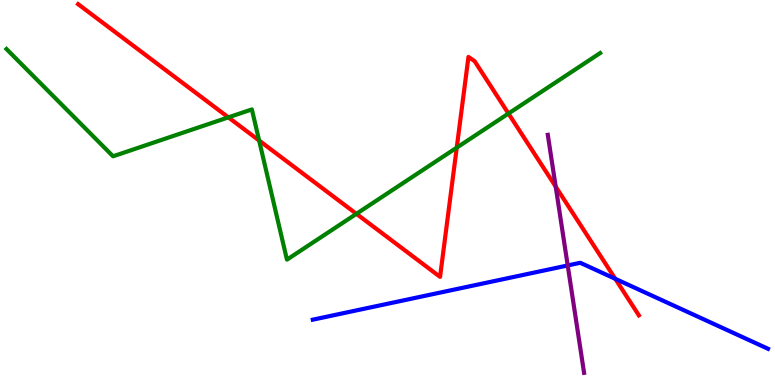[{'lines': ['blue', 'red'], 'intersections': [{'x': 7.94, 'y': 2.76}]}, {'lines': ['green', 'red'], 'intersections': [{'x': 2.95, 'y': 6.95}, {'x': 3.34, 'y': 6.35}, {'x': 4.6, 'y': 4.45}, {'x': 5.89, 'y': 6.16}, {'x': 6.56, 'y': 7.05}]}, {'lines': ['purple', 'red'], 'intersections': [{'x': 7.17, 'y': 5.15}]}, {'lines': ['blue', 'green'], 'intersections': []}, {'lines': ['blue', 'purple'], 'intersections': [{'x': 7.33, 'y': 3.11}]}, {'lines': ['green', 'purple'], 'intersections': []}]